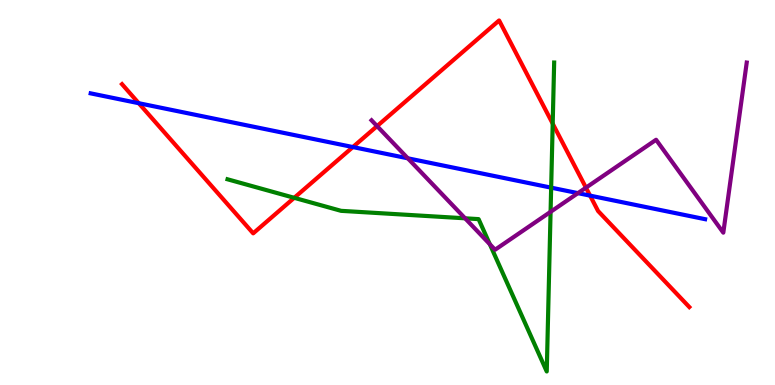[{'lines': ['blue', 'red'], 'intersections': [{'x': 1.79, 'y': 7.32}, {'x': 4.55, 'y': 6.18}, {'x': 7.61, 'y': 4.92}]}, {'lines': ['green', 'red'], 'intersections': [{'x': 3.8, 'y': 4.86}, {'x': 7.13, 'y': 6.79}]}, {'lines': ['purple', 'red'], 'intersections': [{'x': 4.87, 'y': 6.72}, {'x': 7.56, 'y': 5.13}]}, {'lines': ['blue', 'green'], 'intersections': [{'x': 7.11, 'y': 5.13}]}, {'lines': ['blue', 'purple'], 'intersections': [{'x': 5.26, 'y': 5.89}, {'x': 7.46, 'y': 4.98}]}, {'lines': ['green', 'purple'], 'intersections': [{'x': 6.0, 'y': 4.33}, {'x': 6.32, 'y': 3.66}, {'x': 7.1, 'y': 4.5}]}]